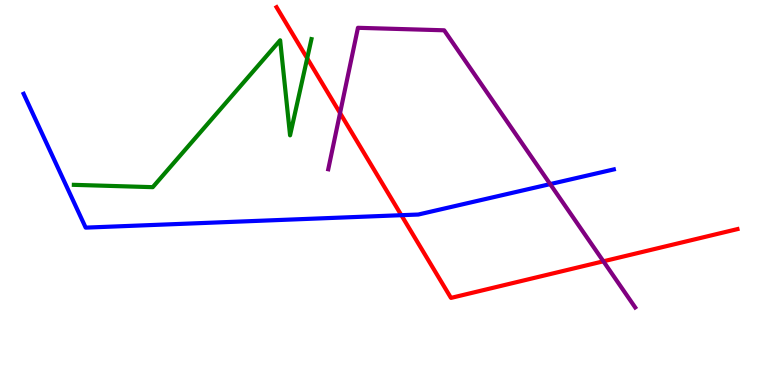[{'lines': ['blue', 'red'], 'intersections': [{'x': 5.18, 'y': 4.41}]}, {'lines': ['green', 'red'], 'intersections': [{'x': 3.96, 'y': 8.49}]}, {'lines': ['purple', 'red'], 'intersections': [{'x': 4.39, 'y': 7.06}, {'x': 7.79, 'y': 3.21}]}, {'lines': ['blue', 'green'], 'intersections': []}, {'lines': ['blue', 'purple'], 'intersections': [{'x': 7.1, 'y': 5.22}]}, {'lines': ['green', 'purple'], 'intersections': []}]